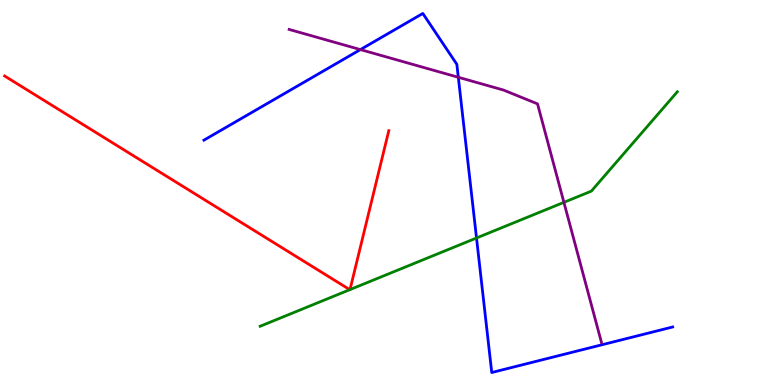[{'lines': ['blue', 'red'], 'intersections': []}, {'lines': ['green', 'red'], 'intersections': [{'x': 4.51, 'y': 2.48}, {'x': 4.52, 'y': 2.48}]}, {'lines': ['purple', 'red'], 'intersections': []}, {'lines': ['blue', 'green'], 'intersections': [{'x': 6.15, 'y': 3.82}]}, {'lines': ['blue', 'purple'], 'intersections': [{'x': 4.65, 'y': 8.71}, {'x': 5.91, 'y': 7.99}]}, {'lines': ['green', 'purple'], 'intersections': [{'x': 7.28, 'y': 4.74}]}]